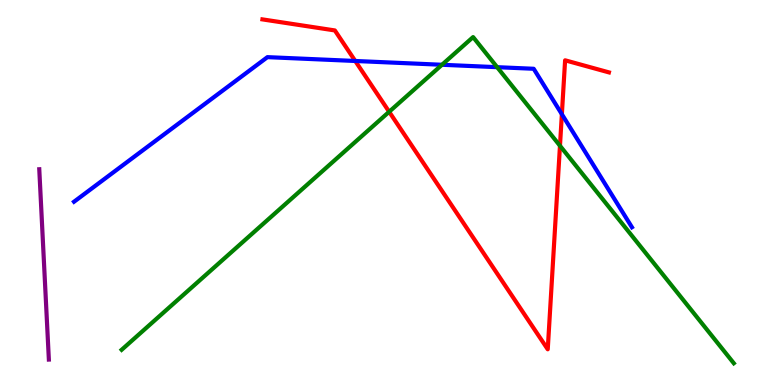[{'lines': ['blue', 'red'], 'intersections': [{'x': 4.58, 'y': 8.42}, {'x': 7.25, 'y': 7.03}]}, {'lines': ['green', 'red'], 'intersections': [{'x': 5.02, 'y': 7.1}, {'x': 7.23, 'y': 6.21}]}, {'lines': ['purple', 'red'], 'intersections': []}, {'lines': ['blue', 'green'], 'intersections': [{'x': 5.7, 'y': 8.32}, {'x': 6.41, 'y': 8.26}]}, {'lines': ['blue', 'purple'], 'intersections': []}, {'lines': ['green', 'purple'], 'intersections': []}]